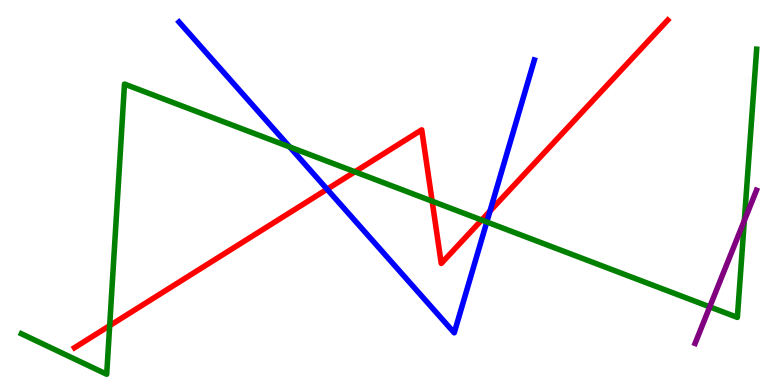[{'lines': ['blue', 'red'], 'intersections': [{'x': 4.22, 'y': 5.09}, {'x': 6.32, 'y': 4.52}]}, {'lines': ['green', 'red'], 'intersections': [{'x': 1.42, 'y': 1.54}, {'x': 4.58, 'y': 5.54}, {'x': 5.58, 'y': 4.77}, {'x': 6.22, 'y': 4.28}]}, {'lines': ['purple', 'red'], 'intersections': []}, {'lines': ['blue', 'green'], 'intersections': [{'x': 3.74, 'y': 6.18}, {'x': 6.28, 'y': 4.23}]}, {'lines': ['blue', 'purple'], 'intersections': []}, {'lines': ['green', 'purple'], 'intersections': [{'x': 9.16, 'y': 2.03}, {'x': 9.6, 'y': 4.27}]}]